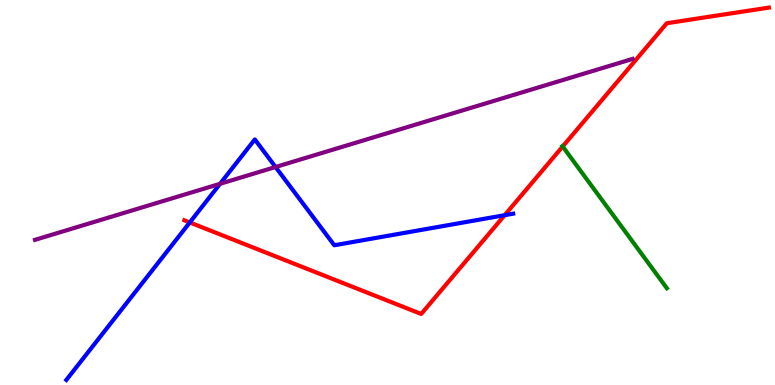[{'lines': ['blue', 'red'], 'intersections': [{'x': 2.45, 'y': 4.22}, {'x': 6.51, 'y': 4.41}]}, {'lines': ['green', 'red'], 'intersections': [{'x': 7.26, 'y': 6.19}]}, {'lines': ['purple', 'red'], 'intersections': []}, {'lines': ['blue', 'green'], 'intersections': []}, {'lines': ['blue', 'purple'], 'intersections': [{'x': 2.84, 'y': 5.23}, {'x': 3.56, 'y': 5.66}]}, {'lines': ['green', 'purple'], 'intersections': []}]